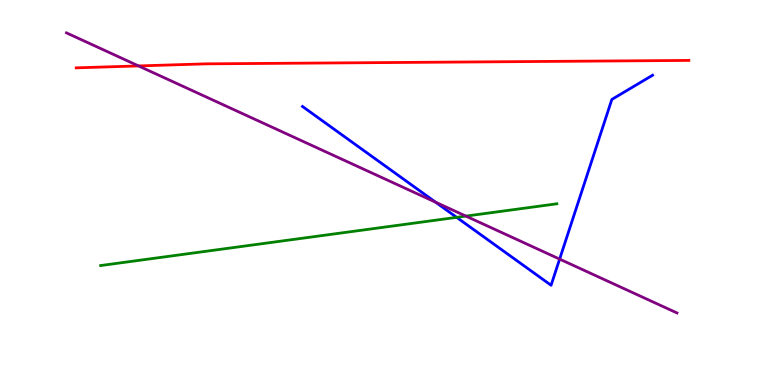[{'lines': ['blue', 'red'], 'intersections': []}, {'lines': ['green', 'red'], 'intersections': []}, {'lines': ['purple', 'red'], 'intersections': [{'x': 1.79, 'y': 8.29}]}, {'lines': ['blue', 'green'], 'intersections': [{'x': 5.89, 'y': 4.35}]}, {'lines': ['blue', 'purple'], 'intersections': [{'x': 5.62, 'y': 4.75}, {'x': 7.22, 'y': 3.27}]}, {'lines': ['green', 'purple'], 'intersections': [{'x': 6.01, 'y': 4.39}]}]